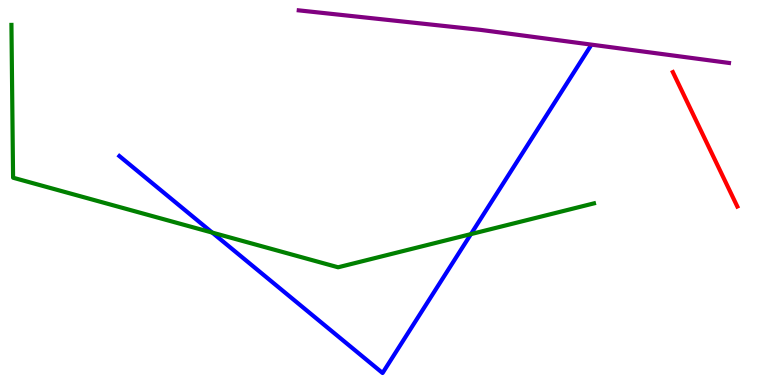[{'lines': ['blue', 'red'], 'intersections': []}, {'lines': ['green', 'red'], 'intersections': []}, {'lines': ['purple', 'red'], 'intersections': []}, {'lines': ['blue', 'green'], 'intersections': [{'x': 2.74, 'y': 3.96}, {'x': 6.08, 'y': 3.92}]}, {'lines': ['blue', 'purple'], 'intersections': []}, {'lines': ['green', 'purple'], 'intersections': []}]